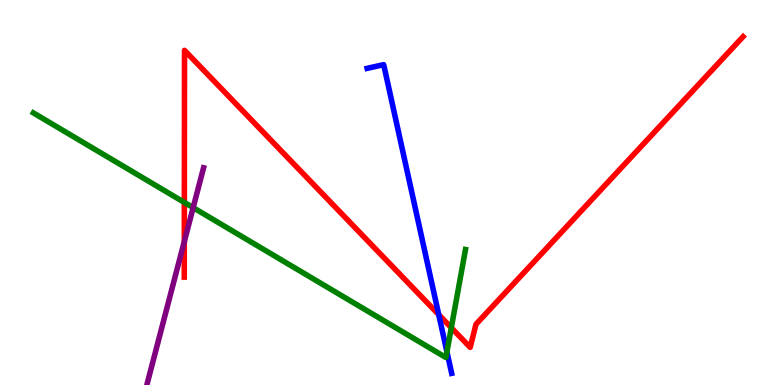[{'lines': ['blue', 'red'], 'intersections': [{'x': 5.66, 'y': 1.83}]}, {'lines': ['green', 'red'], 'intersections': [{'x': 2.38, 'y': 4.74}, {'x': 5.82, 'y': 1.49}]}, {'lines': ['purple', 'red'], 'intersections': [{'x': 2.38, 'y': 3.73}]}, {'lines': ['blue', 'green'], 'intersections': [{'x': 5.77, 'y': 0.861}]}, {'lines': ['blue', 'purple'], 'intersections': []}, {'lines': ['green', 'purple'], 'intersections': [{'x': 2.49, 'y': 4.61}]}]